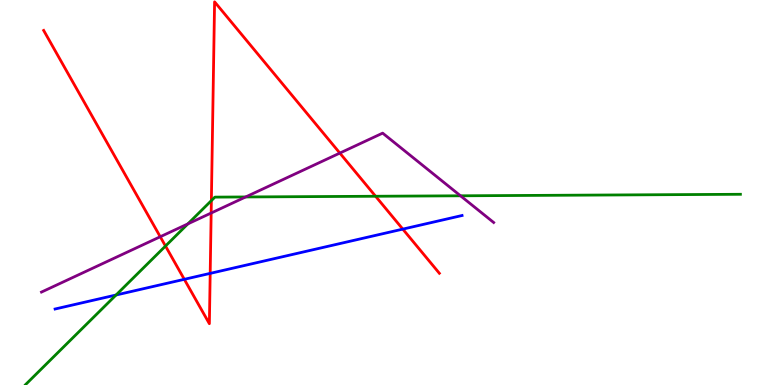[{'lines': ['blue', 'red'], 'intersections': [{'x': 2.38, 'y': 2.74}, {'x': 2.71, 'y': 2.9}, {'x': 5.2, 'y': 4.05}]}, {'lines': ['green', 'red'], 'intersections': [{'x': 2.14, 'y': 3.61}, {'x': 2.73, 'y': 4.79}, {'x': 4.85, 'y': 4.9}]}, {'lines': ['purple', 'red'], 'intersections': [{'x': 2.07, 'y': 3.85}, {'x': 2.72, 'y': 4.47}, {'x': 4.38, 'y': 6.02}]}, {'lines': ['blue', 'green'], 'intersections': [{'x': 1.5, 'y': 2.34}]}, {'lines': ['blue', 'purple'], 'intersections': []}, {'lines': ['green', 'purple'], 'intersections': [{'x': 2.42, 'y': 4.19}, {'x': 3.17, 'y': 4.88}, {'x': 5.94, 'y': 4.91}]}]